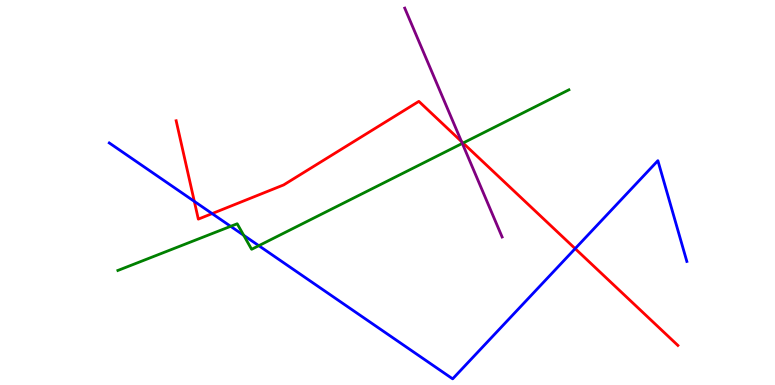[{'lines': ['blue', 'red'], 'intersections': [{'x': 2.51, 'y': 4.77}, {'x': 2.74, 'y': 4.45}, {'x': 7.42, 'y': 3.54}]}, {'lines': ['green', 'red'], 'intersections': [{'x': 5.98, 'y': 6.29}]}, {'lines': ['purple', 'red'], 'intersections': [{'x': 5.95, 'y': 6.32}]}, {'lines': ['blue', 'green'], 'intersections': [{'x': 2.98, 'y': 4.12}, {'x': 3.14, 'y': 3.89}, {'x': 3.34, 'y': 3.62}]}, {'lines': ['blue', 'purple'], 'intersections': []}, {'lines': ['green', 'purple'], 'intersections': [{'x': 5.97, 'y': 6.28}]}]